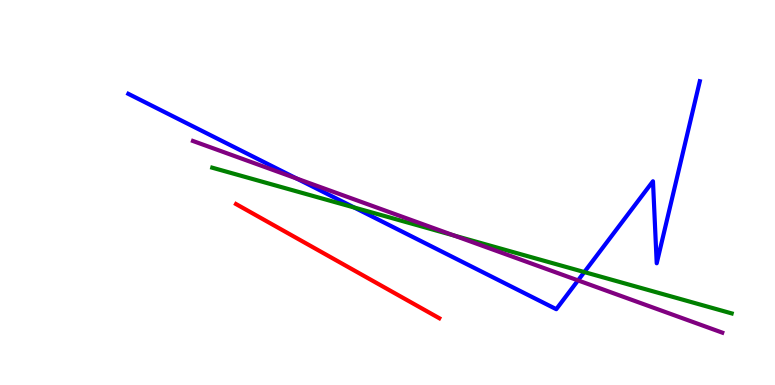[{'lines': ['blue', 'red'], 'intersections': []}, {'lines': ['green', 'red'], 'intersections': []}, {'lines': ['purple', 'red'], 'intersections': []}, {'lines': ['blue', 'green'], 'intersections': [{'x': 4.57, 'y': 4.61}, {'x': 7.54, 'y': 2.93}]}, {'lines': ['blue', 'purple'], 'intersections': [{'x': 3.83, 'y': 5.36}, {'x': 7.46, 'y': 2.72}]}, {'lines': ['green', 'purple'], 'intersections': [{'x': 5.86, 'y': 3.88}]}]